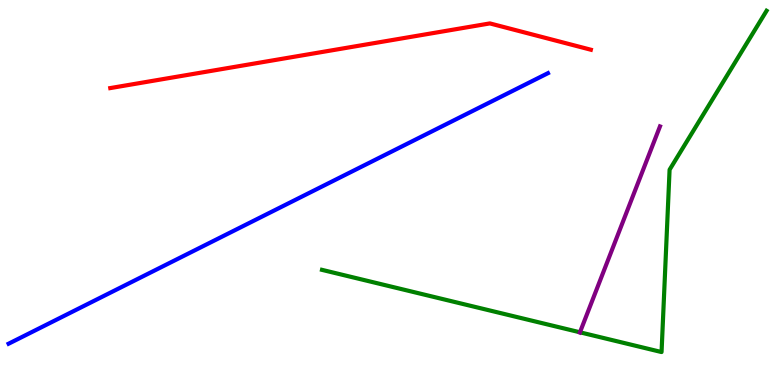[{'lines': ['blue', 'red'], 'intersections': []}, {'lines': ['green', 'red'], 'intersections': []}, {'lines': ['purple', 'red'], 'intersections': []}, {'lines': ['blue', 'green'], 'intersections': []}, {'lines': ['blue', 'purple'], 'intersections': []}, {'lines': ['green', 'purple'], 'intersections': [{'x': 7.48, 'y': 1.37}]}]